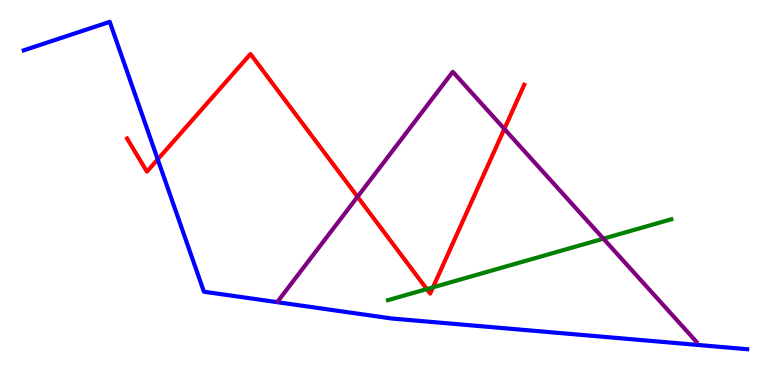[{'lines': ['blue', 'red'], 'intersections': [{'x': 2.04, 'y': 5.86}]}, {'lines': ['green', 'red'], 'intersections': [{'x': 5.51, 'y': 2.49}, {'x': 5.59, 'y': 2.54}]}, {'lines': ['purple', 'red'], 'intersections': [{'x': 4.61, 'y': 4.89}, {'x': 6.51, 'y': 6.65}]}, {'lines': ['blue', 'green'], 'intersections': []}, {'lines': ['blue', 'purple'], 'intersections': []}, {'lines': ['green', 'purple'], 'intersections': [{'x': 7.79, 'y': 3.8}]}]